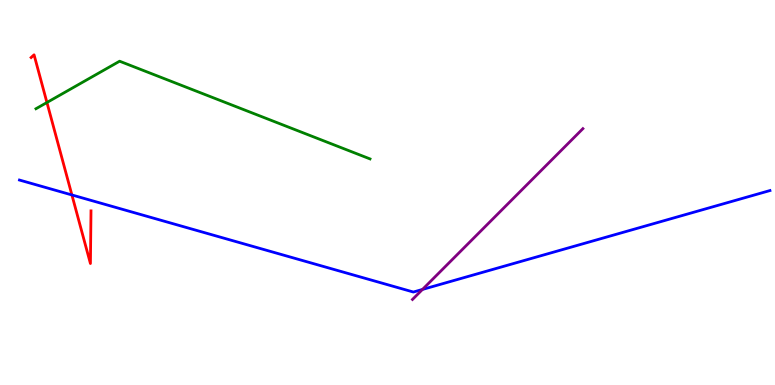[{'lines': ['blue', 'red'], 'intersections': [{'x': 0.928, 'y': 4.94}]}, {'lines': ['green', 'red'], 'intersections': [{'x': 0.606, 'y': 7.34}]}, {'lines': ['purple', 'red'], 'intersections': []}, {'lines': ['blue', 'green'], 'intersections': []}, {'lines': ['blue', 'purple'], 'intersections': [{'x': 5.45, 'y': 2.48}]}, {'lines': ['green', 'purple'], 'intersections': []}]